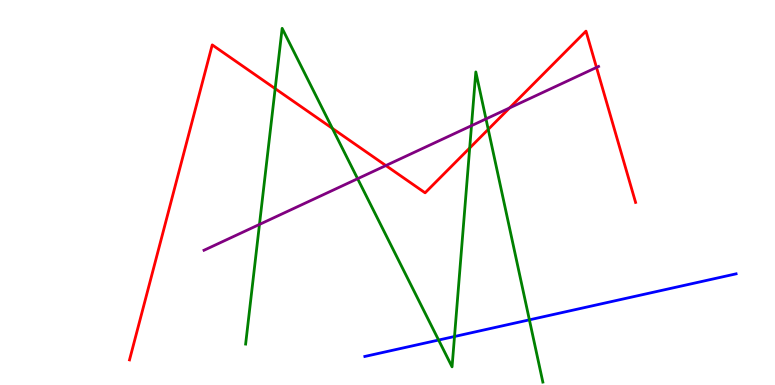[{'lines': ['blue', 'red'], 'intersections': []}, {'lines': ['green', 'red'], 'intersections': [{'x': 3.55, 'y': 7.7}, {'x': 4.29, 'y': 6.67}, {'x': 6.06, 'y': 6.16}, {'x': 6.3, 'y': 6.64}]}, {'lines': ['purple', 'red'], 'intersections': [{'x': 4.98, 'y': 5.7}, {'x': 6.57, 'y': 7.2}, {'x': 7.7, 'y': 8.25}]}, {'lines': ['blue', 'green'], 'intersections': [{'x': 5.66, 'y': 1.17}, {'x': 5.86, 'y': 1.26}, {'x': 6.83, 'y': 1.69}]}, {'lines': ['blue', 'purple'], 'intersections': []}, {'lines': ['green', 'purple'], 'intersections': [{'x': 3.35, 'y': 4.17}, {'x': 4.61, 'y': 5.36}, {'x': 6.08, 'y': 6.74}, {'x': 6.27, 'y': 6.91}]}]